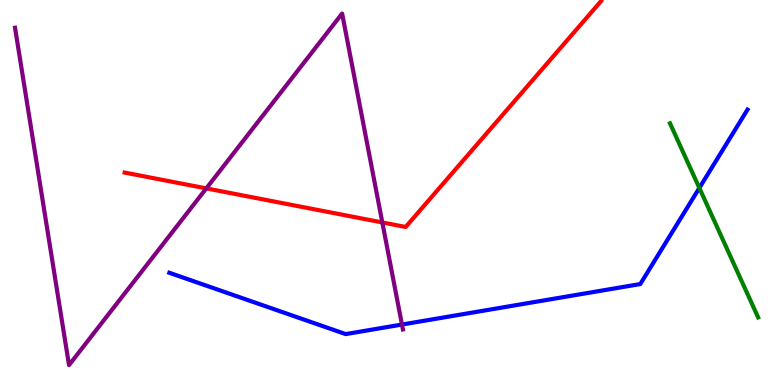[{'lines': ['blue', 'red'], 'intersections': []}, {'lines': ['green', 'red'], 'intersections': []}, {'lines': ['purple', 'red'], 'intersections': [{'x': 2.66, 'y': 5.11}, {'x': 4.93, 'y': 4.22}]}, {'lines': ['blue', 'green'], 'intersections': [{'x': 9.02, 'y': 5.12}]}, {'lines': ['blue', 'purple'], 'intersections': [{'x': 5.19, 'y': 1.57}]}, {'lines': ['green', 'purple'], 'intersections': []}]